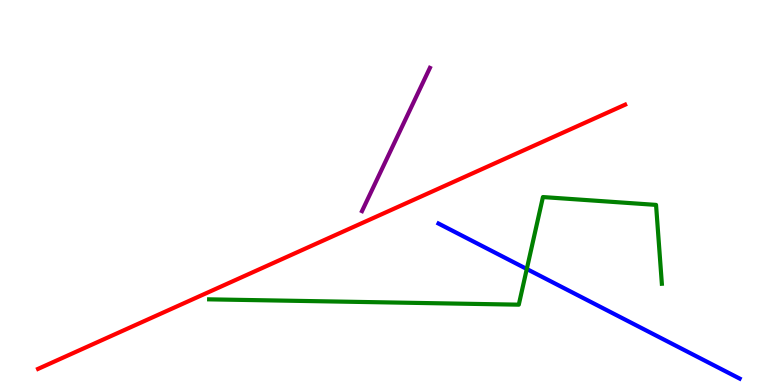[{'lines': ['blue', 'red'], 'intersections': []}, {'lines': ['green', 'red'], 'intersections': []}, {'lines': ['purple', 'red'], 'intersections': []}, {'lines': ['blue', 'green'], 'intersections': [{'x': 6.8, 'y': 3.01}]}, {'lines': ['blue', 'purple'], 'intersections': []}, {'lines': ['green', 'purple'], 'intersections': []}]